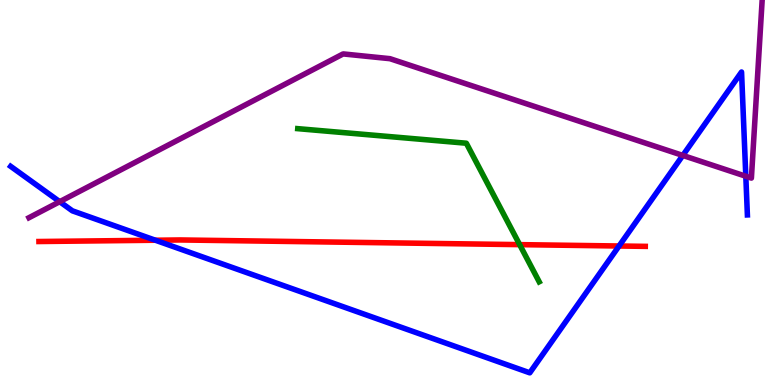[{'lines': ['blue', 'red'], 'intersections': [{'x': 2.0, 'y': 3.76}, {'x': 7.99, 'y': 3.61}]}, {'lines': ['green', 'red'], 'intersections': [{'x': 6.71, 'y': 3.65}]}, {'lines': ['purple', 'red'], 'intersections': []}, {'lines': ['blue', 'green'], 'intersections': []}, {'lines': ['blue', 'purple'], 'intersections': [{'x': 0.77, 'y': 4.76}, {'x': 8.81, 'y': 5.96}, {'x': 9.62, 'y': 5.42}]}, {'lines': ['green', 'purple'], 'intersections': []}]